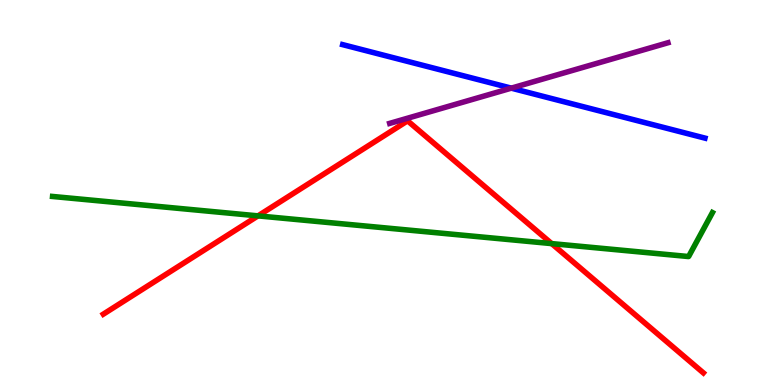[{'lines': ['blue', 'red'], 'intersections': []}, {'lines': ['green', 'red'], 'intersections': [{'x': 3.33, 'y': 4.39}, {'x': 7.12, 'y': 3.67}]}, {'lines': ['purple', 'red'], 'intersections': []}, {'lines': ['blue', 'green'], 'intersections': []}, {'lines': ['blue', 'purple'], 'intersections': [{'x': 6.6, 'y': 7.71}]}, {'lines': ['green', 'purple'], 'intersections': []}]